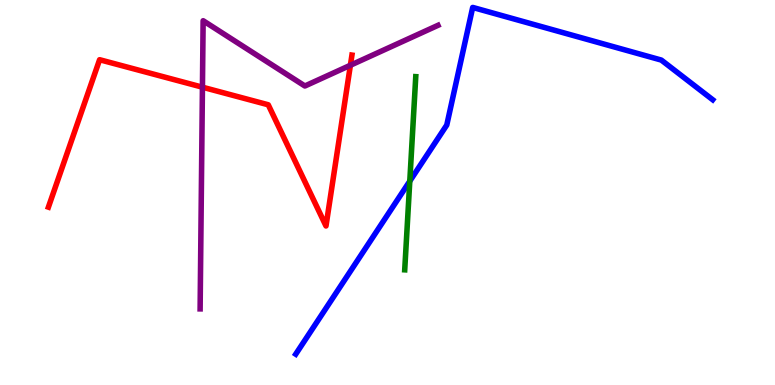[{'lines': ['blue', 'red'], 'intersections': []}, {'lines': ['green', 'red'], 'intersections': []}, {'lines': ['purple', 'red'], 'intersections': [{'x': 2.61, 'y': 7.74}, {'x': 4.52, 'y': 8.31}]}, {'lines': ['blue', 'green'], 'intersections': [{'x': 5.29, 'y': 5.29}]}, {'lines': ['blue', 'purple'], 'intersections': []}, {'lines': ['green', 'purple'], 'intersections': []}]